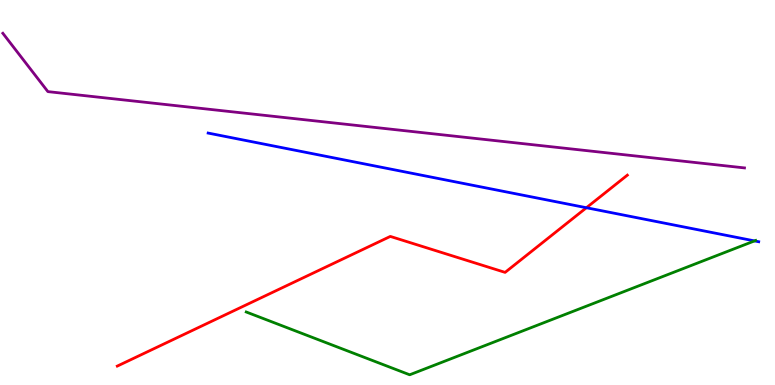[{'lines': ['blue', 'red'], 'intersections': [{'x': 7.57, 'y': 4.6}]}, {'lines': ['green', 'red'], 'intersections': []}, {'lines': ['purple', 'red'], 'intersections': []}, {'lines': ['blue', 'green'], 'intersections': [{'x': 9.74, 'y': 3.74}]}, {'lines': ['blue', 'purple'], 'intersections': []}, {'lines': ['green', 'purple'], 'intersections': []}]